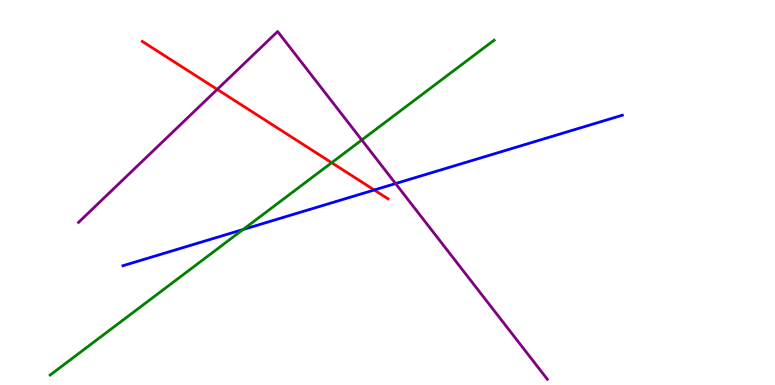[{'lines': ['blue', 'red'], 'intersections': [{'x': 4.83, 'y': 5.07}]}, {'lines': ['green', 'red'], 'intersections': [{'x': 4.28, 'y': 5.77}]}, {'lines': ['purple', 'red'], 'intersections': [{'x': 2.8, 'y': 7.68}]}, {'lines': ['blue', 'green'], 'intersections': [{'x': 3.14, 'y': 4.04}]}, {'lines': ['blue', 'purple'], 'intersections': [{'x': 5.1, 'y': 5.23}]}, {'lines': ['green', 'purple'], 'intersections': [{'x': 4.67, 'y': 6.36}]}]